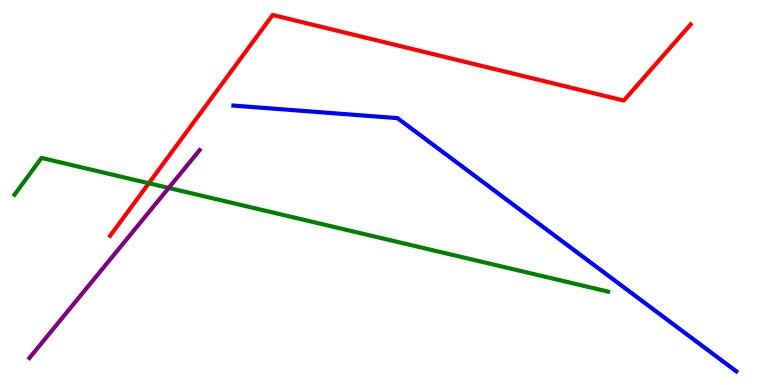[{'lines': ['blue', 'red'], 'intersections': []}, {'lines': ['green', 'red'], 'intersections': [{'x': 1.92, 'y': 5.24}]}, {'lines': ['purple', 'red'], 'intersections': []}, {'lines': ['blue', 'green'], 'intersections': []}, {'lines': ['blue', 'purple'], 'intersections': []}, {'lines': ['green', 'purple'], 'intersections': [{'x': 2.18, 'y': 5.12}]}]